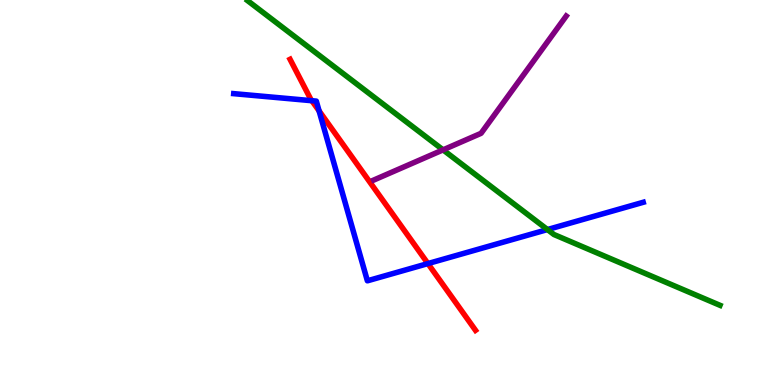[{'lines': ['blue', 'red'], 'intersections': [{'x': 4.02, 'y': 7.38}, {'x': 4.12, 'y': 7.12}, {'x': 5.52, 'y': 3.15}]}, {'lines': ['green', 'red'], 'intersections': []}, {'lines': ['purple', 'red'], 'intersections': []}, {'lines': ['blue', 'green'], 'intersections': [{'x': 7.06, 'y': 4.04}]}, {'lines': ['blue', 'purple'], 'intersections': []}, {'lines': ['green', 'purple'], 'intersections': [{'x': 5.72, 'y': 6.11}]}]